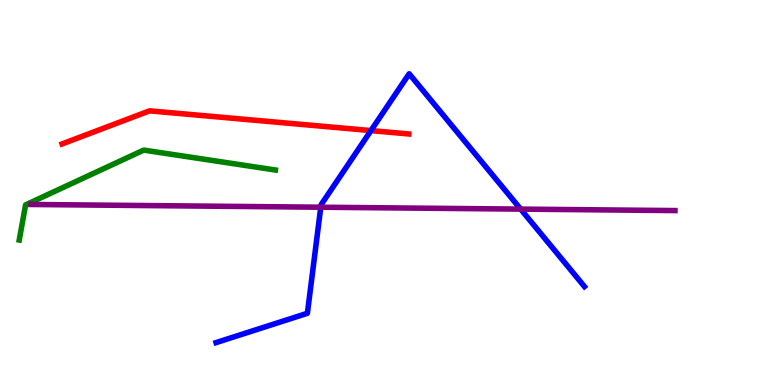[{'lines': ['blue', 'red'], 'intersections': [{'x': 4.79, 'y': 6.61}]}, {'lines': ['green', 'red'], 'intersections': []}, {'lines': ['purple', 'red'], 'intersections': []}, {'lines': ['blue', 'green'], 'intersections': []}, {'lines': ['blue', 'purple'], 'intersections': [{'x': 4.14, 'y': 4.62}, {'x': 6.72, 'y': 4.57}]}, {'lines': ['green', 'purple'], 'intersections': []}]